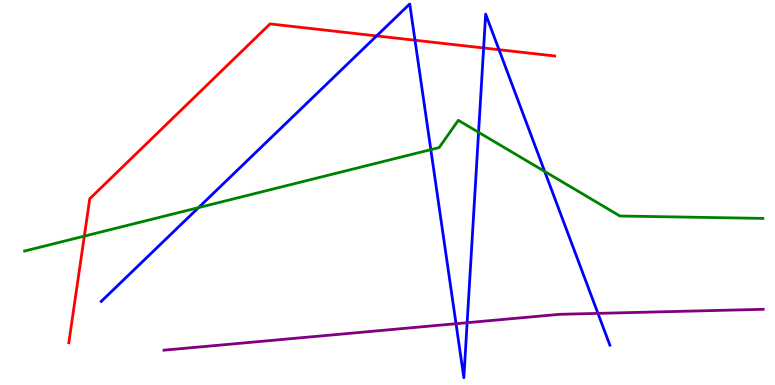[{'lines': ['blue', 'red'], 'intersections': [{'x': 4.86, 'y': 9.07}, {'x': 5.35, 'y': 8.95}, {'x': 6.24, 'y': 8.75}, {'x': 6.44, 'y': 8.71}]}, {'lines': ['green', 'red'], 'intersections': [{'x': 1.09, 'y': 3.87}]}, {'lines': ['purple', 'red'], 'intersections': []}, {'lines': ['blue', 'green'], 'intersections': [{'x': 2.56, 'y': 4.61}, {'x': 5.56, 'y': 6.11}, {'x': 6.18, 'y': 6.56}, {'x': 7.03, 'y': 5.55}]}, {'lines': ['blue', 'purple'], 'intersections': [{'x': 5.88, 'y': 1.59}, {'x': 6.03, 'y': 1.62}, {'x': 7.72, 'y': 1.86}]}, {'lines': ['green', 'purple'], 'intersections': []}]